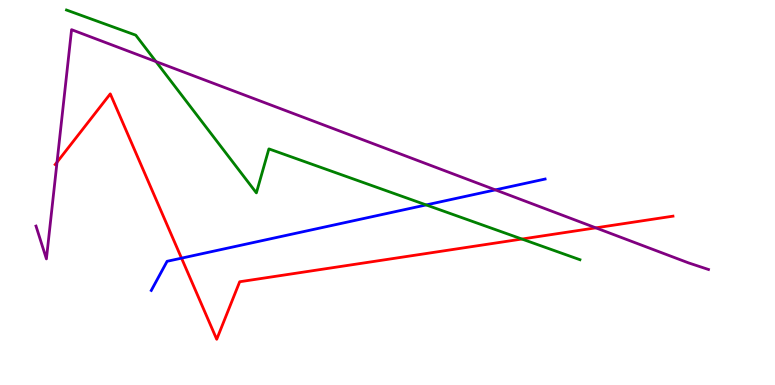[{'lines': ['blue', 'red'], 'intersections': [{'x': 2.34, 'y': 3.29}]}, {'lines': ['green', 'red'], 'intersections': [{'x': 6.73, 'y': 3.79}]}, {'lines': ['purple', 'red'], 'intersections': [{'x': 0.736, 'y': 5.79}, {'x': 7.69, 'y': 4.08}]}, {'lines': ['blue', 'green'], 'intersections': [{'x': 5.5, 'y': 4.68}]}, {'lines': ['blue', 'purple'], 'intersections': [{'x': 6.39, 'y': 5.07}]}, {'lines': ['green', 'purple'], 'intersections': [{'x': 2.01, 'y': 8.4}]}]